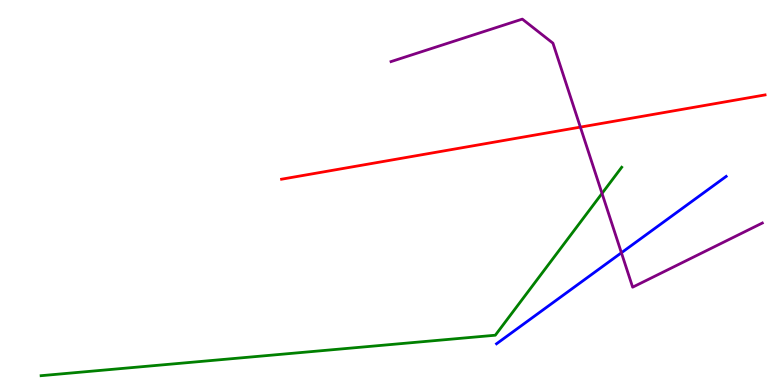[{'lines': ['blue', 'red'], 'intersections': []}, {'lines': ['green', 'red'], 'intersections': []}, {'lines': ['purple', 'red'], 'intersections': [{'x': 7.49, 'y': 6.7}]}, {'lines': ['blue', 'green'], 'intersections': []}, {'lines': ['blue', 'purple'], 'intersections': [{'x': 8.02, 'y': 3.43}]}, {'lines': ['green', 'purple'], 'intersections': [{'x': 7.77, 'y': 4.98}]}]